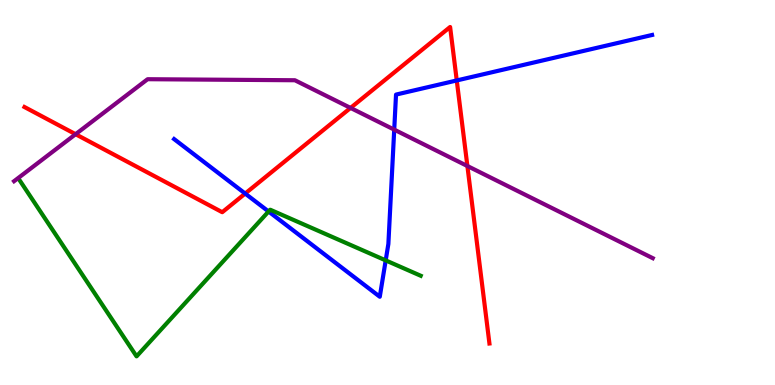[{'lines': ['blue', 'red'], 'intersections': [{'x': 3.16, 'y': 4.97}, {'x': 5.89, 'y': 7.91}]}, {'lines': ['green', 'red'], 'intersections': []}, {'lines': ['purple', 'red'], 'intersections': [{'x': 0.975, 'y': 6.51}, {'x': 4.52, 'y': 7.2}, {'x': 6.03, 'y': 5.69}]}, {'lines': ['blue', 'green'], 'intersections': [{'x': 3.47, 'y': 4.51}, {'x': 4.98, 'y': 3.24}]}, {'lines': ['blue', 'purple'], 'intersections': [{'x': 5.09, 'y': 6.63}]}, {'lines': ['green', 'purple'], 'intersections': []}]